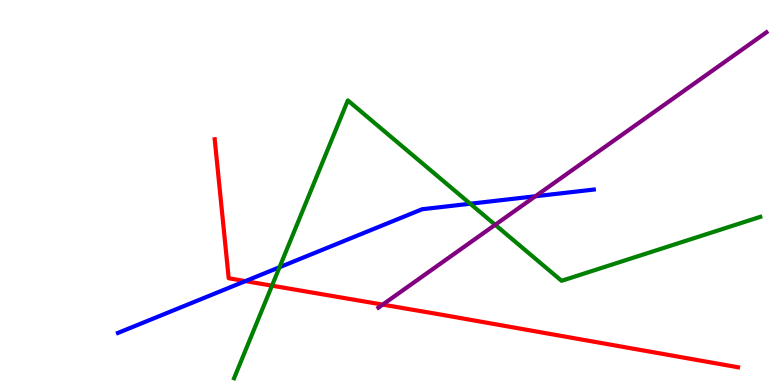[{'lines': ['blue', 'red'], 'intersections': [{'x': 3.17, 'y': 2.7}]}, {'lines': ['green', 'red'], 'intersections': [{'x': 3.51, 'y': 2.58}]}, {'lines': ['purple', 'red'], 'intersections': [{'x': 4.94, 'y': 2.09}]}, {'lines': ['blue', 'green'], 'intersections': [{'x': 3.61, 'y': 3.06}, {'x': 6.07, 'y': 4.71}]}, {'lines': ['blue', 'purple'], 'intersections': [{'x': 6.91, 'y': 4.9}]}, {'lines': ['green', 'purple'], 'intersections': [{'x': 6.39, 'y': 4.16}]}]